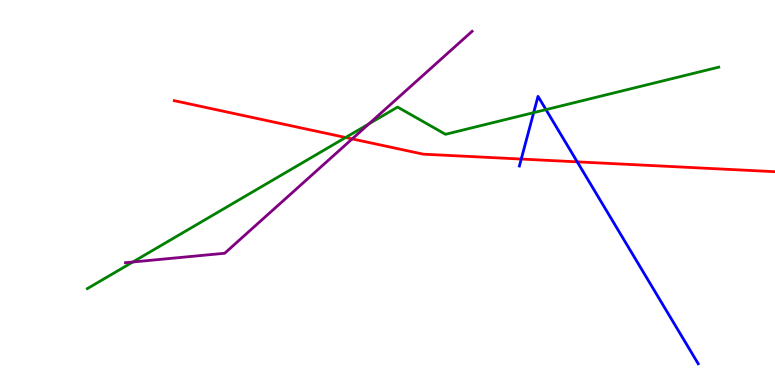[{'lines': ['blue', 'red'], 'intersections': [{'x': 6.73, 'y': 5.87}, {'x': 7.45, 'y': 5.8}]}, {'lines': ['green', 'red'], 'intersections': [{'x': 4.46, 'y': 6.43}]}, {'lines': ['purple', 'red'], 'intersections': [{'x': 4.54, 'y': 6.39}]}, {'lines': ['blue', 'green'], 'intersections': [{'x': 6.89, 'y': 7.07}, {'x': 7.04, 'y': 7.15}]}, {'lines': ['blue', 'purple'], 'intersections': []}, {'lines': ['green', 'purple'], 'intersections': [{'x': 1.71, 'y': 3.2}, {'x': 4.76, 'y': 6.78}]}]